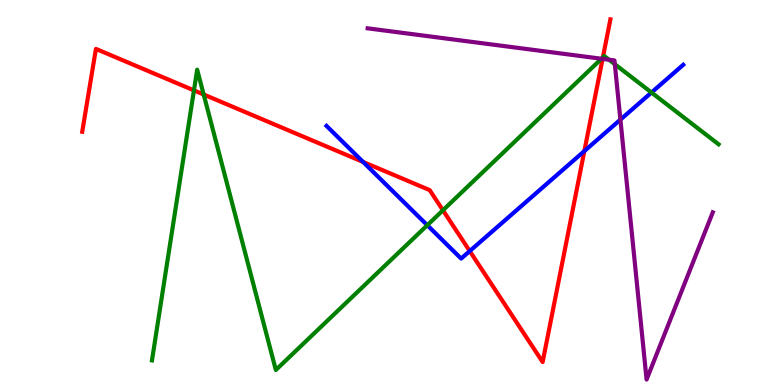[{'lines': ['blue', 'red'], 'intersections': [{'x': 4.68, 'y': 5.79}, {'x': 6.06, 'y': 3.48}, {'x': 7.54, 'y': 6.08}]}, {'lines': ['green', 'red'], 'intersections': [{'x': 2.5, 'y': 7.65}, {'x': 2.63, 'y': 7.55}, {'x': 5.72, 'y': 4.54}, {'x': 7.78, 'y': 8.51}]}, {'lines': ['purple', 'red'], 'intersections': [{'x': 7.78, 'y': 8.47}]}, {'lines': ['blue', 'green'], 'intersections': [{'x': 5.51, 'y': 4.15}, {'x': 8.41, 'y': 7.6}]}, {'lines': ['blue', 'purple'], 'intersections': [{'x': 8.01, 'y': 6.89}]}, {'lines': ['green', 'purple'], 'intersections': [{'x': 7.76, 'y': 8.47}, {'x': 7.86, 'y': 8.45}, {'x': 7.93, 'y': 8.33}]}]